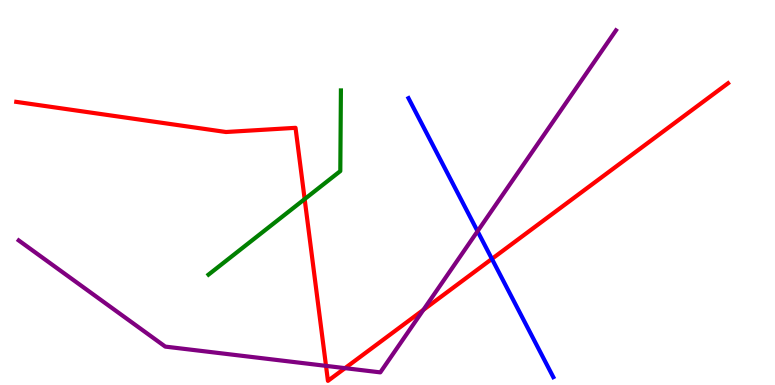[{'lines': ['blue', 'red'], 'intersections': [{'x': 6.35, 'y': 3.28}]}, {'lines': ['green', 'red'], 'intersections': [{'x': 3.93, 'y': 4.83}]}, {'lines': ['purple', 'red'], 'intersections': [{'x': 4.21, 'y': 0.497}, {'x': 4.45, 'y': 0.438}, {'x': 5.46, 'y': 1.95}]}, {'lines': ['blue', 'green'], 'intersections': []}, {'lines': ['blue', 'purple'], 'intersections': [{'x': 6.16, 'y': 3.99}]}, {'lines': ['green', 'purple'], 'intersections': []}]